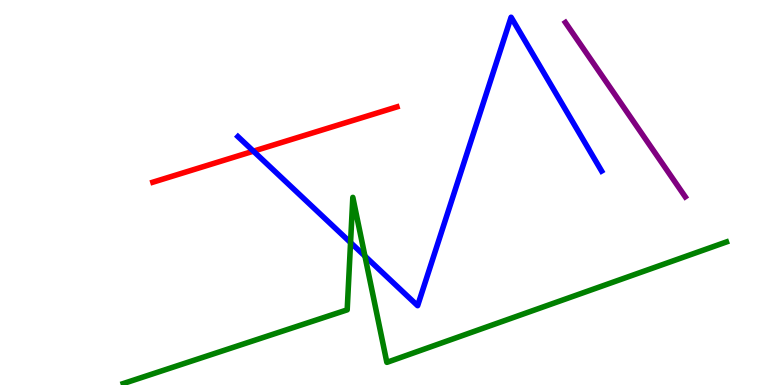[{'lines': ['blue', 'red'], 'intersections': [{'x': 3.27, 'y': 6.07}]}, {'lines': ['green', 'red'], 'intersections': []}, {'lines': ['purple', 'red'], 'intersections': []}, {'lines': ['blue', 'green'], 'intersections': [{'x': 4.52, 'y': 3.7}, {'x': 4.71, 'y': 3.35}]}, {'lines': ['blue', 'purple'], 'intersections': []}, {'lines': ['green', 'purple'], 'intersections': []}]